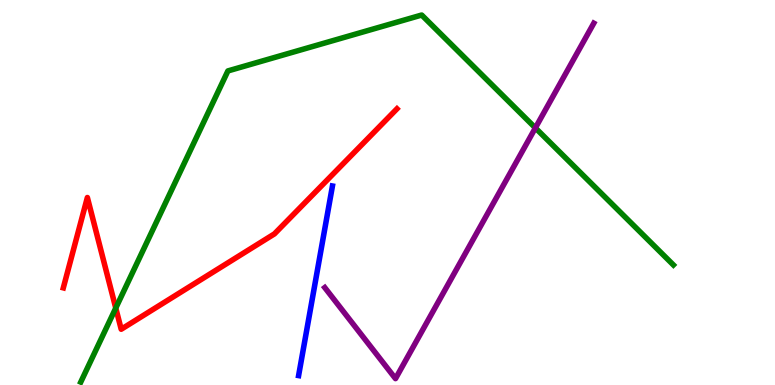[{'lines': ['blue', 'red'], 'intersections': []}, {'lines': ['green', 'red'], 'intersections': [{'x': 1.49, 'y': 2.0}]}, {'lines': ['purple', 'red'], 'intersections': []}, {'lines': ['blue', 'green'], 'intersections': []}, {'lines': ['blue', 'purple'], 'intersections': []}, {'lines': ['green', 'purple'], 'intersections': [{'x': 6.91, 'y': 6.68}]}]